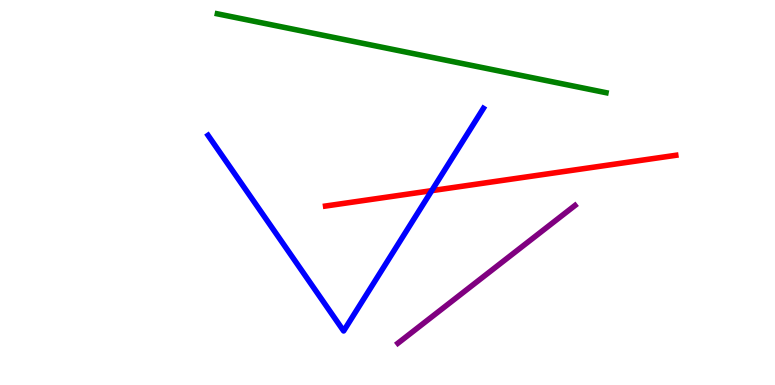[{'lines': ['blue', 'red'], 'intersections': [{'x': 5.57, 'y': 5.05}]}, {'lines': ['green', 'red'], 'intersections': []}, {'lines': ['purple', 'red'], 'intersections': []}, {'lines': ['blue', 'green'], 'intersections': []}, {'lines': ['blue', 'purple'], 'intersections': []}, {'lines': ['green', 'purple'], 'intersections': []}]